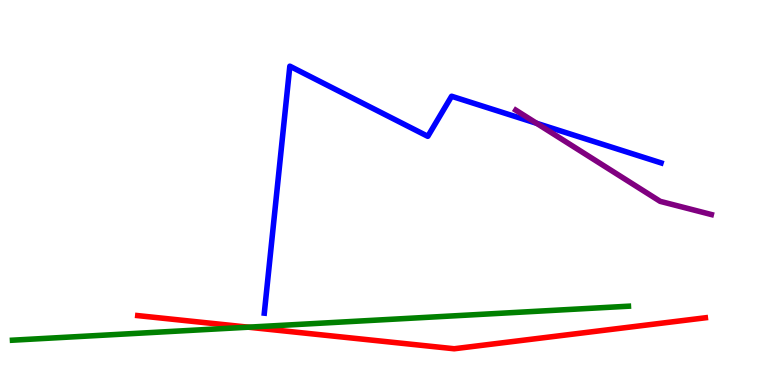[{'lines': ['blue', 'red'], 'intersections': []}, {'lines': ['green', 'red'], 'intersections': [{'x': 3.2, 'y': 1.5}]}, {'lines': ['purple', 'red'], 'intersections': []}, {'lines': ['blue', 'green'], 'intersections': []}, {'lines': ['blue', 'purple'], 'intersections': [{'x': 6.92, 'y': 6.8}]}, {'lines': ['green', 'purple'], 'intersections': []}]